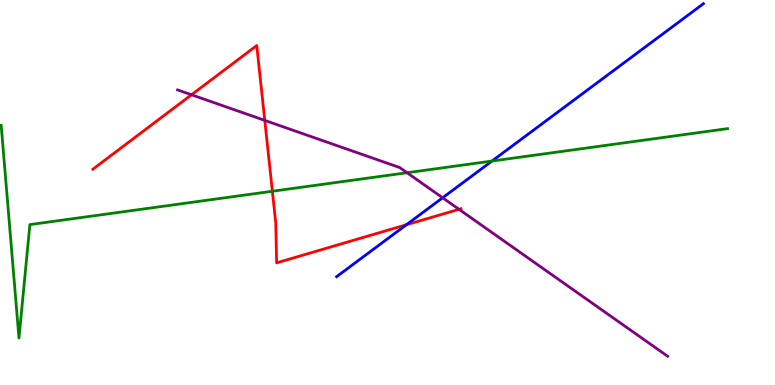[{'lines': ['blue', 'red'], 'intersections': [{'x': 5.24, 'y': 4.16}]}, {'lines': ['green', 'red'], 'intersections': [{'x': 3.51, 'y': 5.03}]}, {'lines': ['purple', 'red'], 'intersections': [{'x': 2.47, 'y': 7.54}, {'x': 3.42, 'y': 6.87}, {'x': 5.92, 'y': 4.56}]}, {'lines': ['blue', 'green'], 'intersections': [{'x': 6.35, 'y': 5.82}]}, {'lines': ['blue', 'purple'], 'intersections': [{'x': 5.71, 'y': 4.86}]}, {'lines': ['green', 'purple'], 'intersections': [{'x': 5.25, 'y': 5.51}]}]